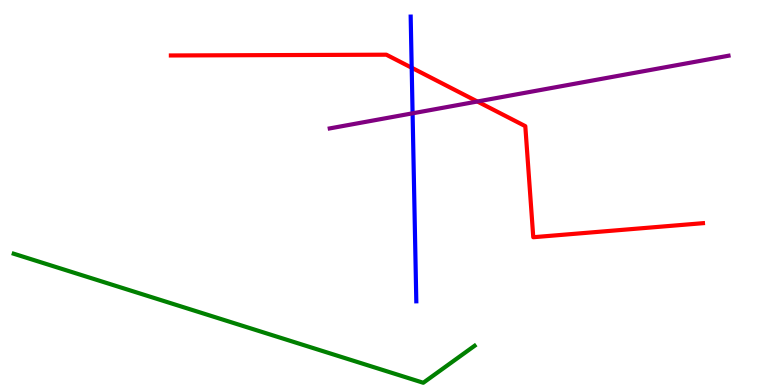[{'lines': ['blue', 'red'], 'intersections': [{'x': 5.31, 'y': 8.24}]}, {'lines': ['green', 'red'], 'intersections': []}, {'lines': ['purple', 'red'], 'intersections': [{'x': 6.16, 'y': 7.36}]}, {'lines': ['blue', 'green'], 'intersections': []}, {'lines': ['blue', 'purple'], 'intersections': [{'x': 5.32, 'y': 7.06}]}, {'lines': ['green', 'purple'], 'intersections': []}]